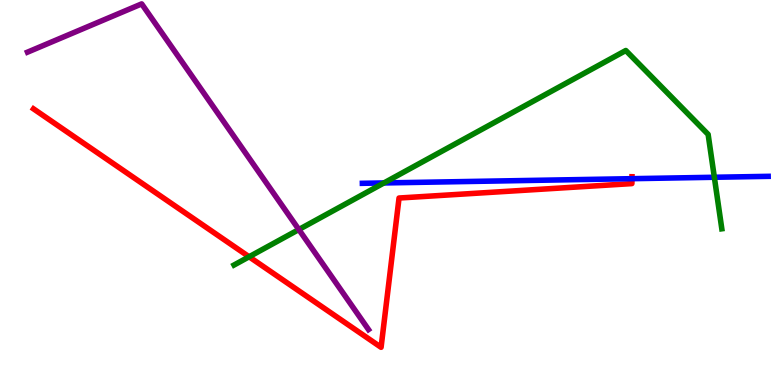[{'lines': ['blue', 'red'], 'intersections': [{'x': 8.15, 'y': 5.36}]}, {'lines': ['green', 'red'], 'intersections': [{'x': 3.21, 'y': 3.33}]}, {'lines': ['purple', 'red'], 'intersections': []}, {'lines': ['blue', 'green'], 'intersections': [{'x': 4.95, 'y': 5.25}, {'x': 9.22, 'y': 5.4}]}, {'lines': ['blue', 'purple'], 'intersections': []}, {'lines': ['green', 'purple'], 'intersections': [{'x': 3.86, 'y': 4.04}]}]